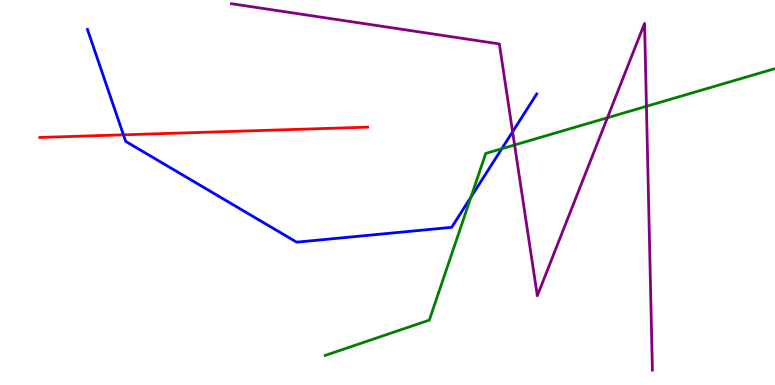[{'lines': ['blue', 'red'], 'intersections': [{'x': 1.59, 'y': 6.5}]}, {'lines': ['green', 'red'], 'intersections': []}, {'lines': ['purple', 'red'], 'intersections': []}, {'lines': ['blue', 'green'], 'intersections': [{'x': 6.08, 'y': 4.88}, {'x': 6.47, 'y': 6.14}]}, {'lines': ['blue', 'purple'], 'intersections': [{'x': 6.61, 'y': 6.58}]}, {'lines': ['green', 'purple'], 'intersections': [{'x': 6.64, 'y': 6.23}, {'x': 7.84, 'y': 6.94}, {'x': 8.34, 'y': 7.24}]}]